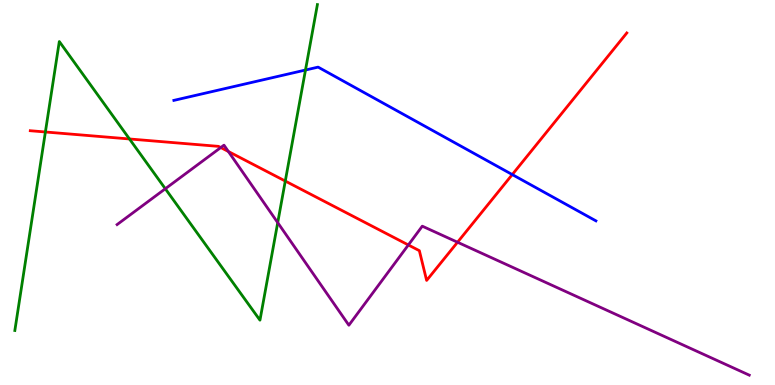[{'lines': ['blue', 'red'], 'intersections': [{'x': 6.61, 'y': 5.47}]}, {'lines': ['green', 'red'], 'intersections': [{'x': 0.586, 'y': 6.57}, {'x': 1.67, 'y': 6.39}, {'x': 3.68, 'y': 5.3}]}, {'lines': ['purple', 'red'], 'intersections': [{'x': 2.85, 'y': 6.17}, {'x': 2.95, 'y': 6.06}, {'x': 5.27, 'y': 3.64}, {'x': 5.9, 'y': 3.71}]}, {'lines': ['blue', 'green'], 'intersections': [{'x': 3.94, 'y': 8.18}]}, {'lines': ['blue', 'purple'], 'intersections': []}, {'lines': ['green', 'purple'], 'intersections': [{'x': 2.13, 'y': 5.1}, {'x': 3.58, 'y': 4.22}]}]